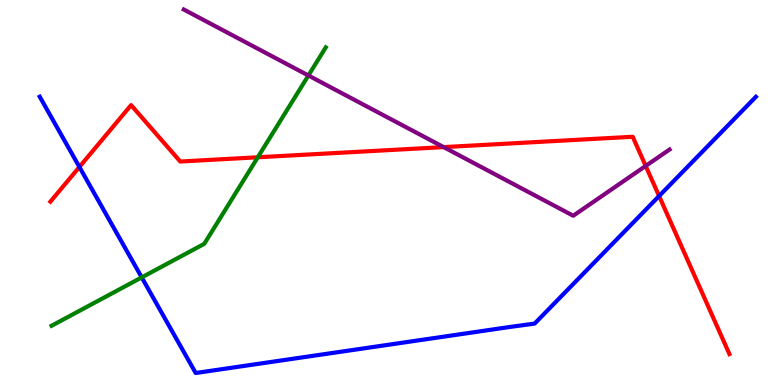[{'lines': ['blue', 'red'], 'intersections': [{'x': 1.02, 'y': 5.66}, {'x': 8.5, 'y': 4.91}]}, {'lines': ['green', 'red'], 'intersections': [{'x': 3.33, 'y': 5.91}]}, {'lines': ['purple', 'red'], 'intersections': [{'x': 5.72, 'y': 6.18}, {'x': 8.33, 'y': 5.69}]}, {'lines': ['blue', 'green'], 'intersections': [{'x': 1.83, 'y': 2.79}]}, {'lines': ['blue', 'purple'], 'intersections': []}, {'lines': ['green', 'purple'], 'intersections': [{'x': 3.98, 'y': 8.04}]}]